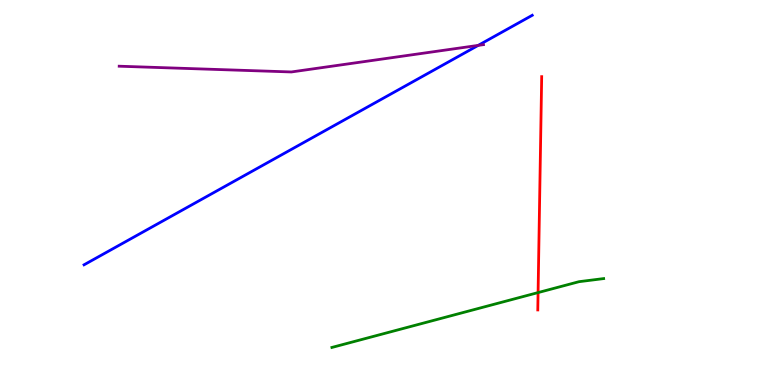[{'lines': ['blue', 'red'], 'intersections': []}, {'lines': ['green', 'red'], 'intersections': [{'x': 6.94, 'y': 2.4}]}, {'lines': ['purple', 'red'], 'intersections': []}, {'lines': ['blue', 'green'], 'intersections': []}, {'lines': ['blue', 'purple'], 'intersections': [{'x': 6.17, 'y': 8.82}]}, {'lines': ['green', 'purple'], 'intersections': []}]